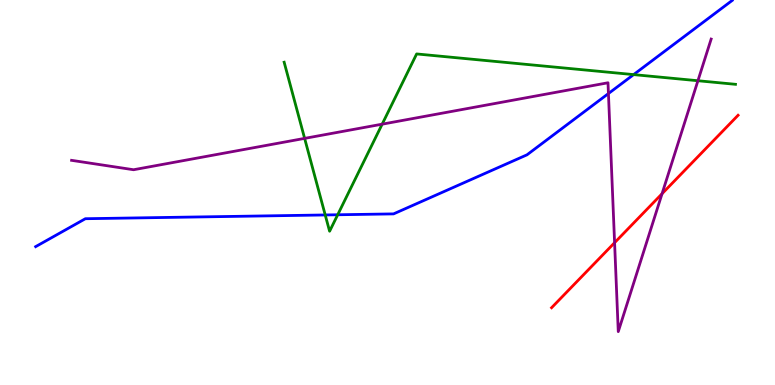[{'lines': ['blue', 'red'], 'intersections': []}, {'lines': ['green', 'red'], 'intersections': []}, {'lines': ['purple', 'red'], 'intersections': [{'x': 7.93, 'y': 3.7}, {'x': 8.54, 'y': 4.97}]}, {'lines': ['blue', 'green'], 'intersections': [{'x': 4.2, 'y': 4.42}, {'x': 4.36, 'y': 4.42}, {'x': 8.18, 'y': 8.06}]}, {'lines': ['blue', 'purple'], 'intersections': [{'x': 7.85, 'y': 7.57}]}, {'lines': ['green', 'purple'], 'intersections': [{'x': 3.93, 'y': 6.41}, {'x': 4.93, 'y': 6.77}, {'x': 9.01, 'y': 7.9}]}]